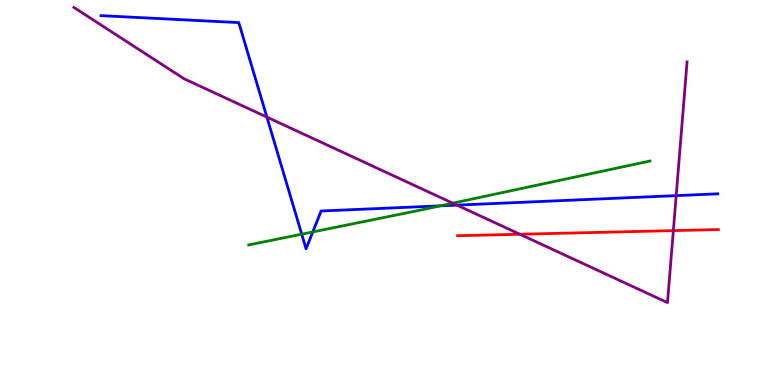[{'lines': ['blue', 'red'], 'intersections': []}, {'lines': ['green', 'red'], 'intersections': []}, {'lines': ['purple', 'red'], 'intersections': [{'x': 6.71, 'y': 3.92}, {'x': 8.69, 'y': 4.01}]}, {'lines': ['blue', 'green'], 'intersections': [{'x': 3.89, 'y': 3.92}, {'x': 4.04, 'y': 3.98}, {'x': 5.68, 'y': 4.65}]}, {'lines': ['blue', 'purple'], 'intersections': [{'x': 3.44, 'y': 6.96}, {'x': 5.9, 'y': 4.67}, {'x': 8.73, 'y': 4.92}]}, {'lines': ['green', 'purple'], 'intersections': [{'x': 5.84, 'y': 4.72}]}]